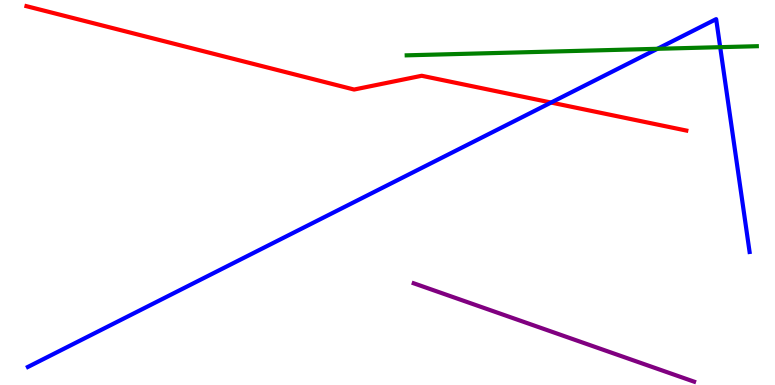[{'lines': ['blue', 'red'], 'intersections': [{'x': 7.11, 'y': 7.34}]}, {'lines': ['green', 'red'], 'intersections': []}, {'lines': ['purple', 'red'], 'intersections': []}, {'lines': ['blue', 'green'], 'intersections': [{'x': 8.48, 'y': 8.73}, {'x': 9.29, 'y': 8.77}]}, {'lines': ['blue', 'purple'], 'intersections': []}, {'lines': ['green', 'purple'], 'intersections': []}]